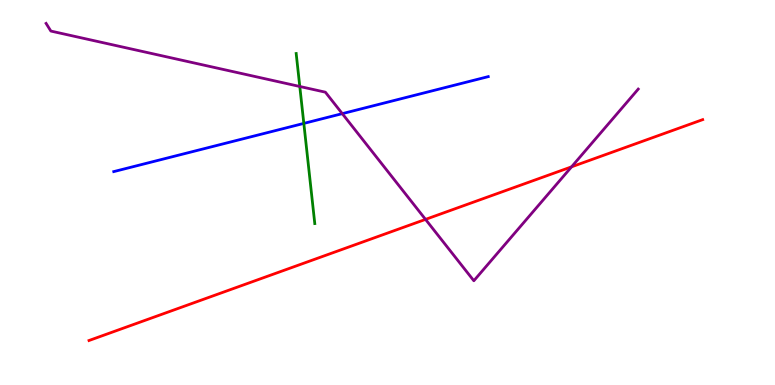[{'lines': ['blue', 'red'], 'intersections': []}, {'lines': ['green', 'red'], 'intersections': []}, {'lines': ['purple', 'red'], 'intersections': [{'x': 5.49, 'y': 4.3}, {'x': 7.37, 'y': 5.67}]}, {'lines': ['blue', 'green'], 'intersections': [{'x': 3.92, 'y': 6.79}]}, {'lines': ['blue', 'purple'], 'intersections': [{'x': 4.42, 'y': 7.05}]}, {'lines': ['green', 'purple'], 'intersections': [{'x': 3.87, 'y': 7.75}]}]